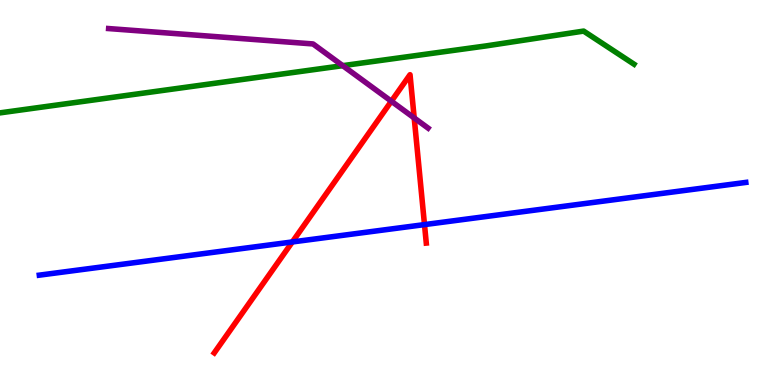[{'lines': ['blue', 'red'], 'intersections': [{'x': 3.77, 'y': 3.72}, {'x': 5.48, 'y': 4.17}]}, {'lines': ['green', 'red'], 'intersections': []}, {'lines': ['purple', 'red'], 'intersections': [{'x': 5.05, 'y': 7.37}, {'x': 5.34, 'y': 6.94}]}, {'lines': ['blue', 'green'], 'intersections': []}, {'lines': ['blue', 'purple'], 'intersections': []}, {'lines': ['green', 'purple'], 'intersections': [{'x': 4.42, 'y': 8.29}]}]